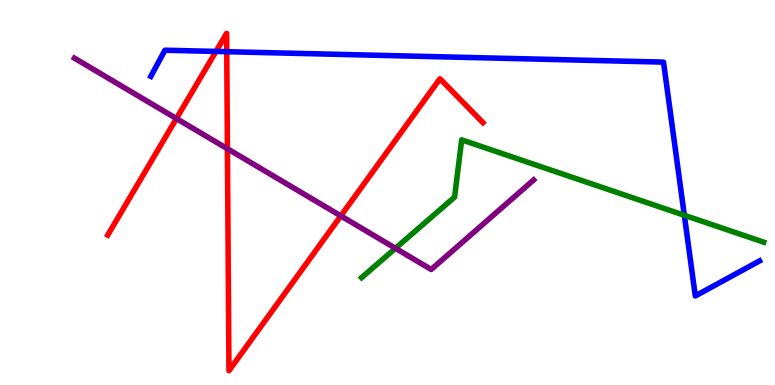[{'lines': ['blue', 'red'], 'intersections': [{'x': 2.79, 'y': 8.66}, {'x': 2.93, 'y': 8.66}]}, {'lines': ['green', 'red'], 'intersections': []}, {'lines': ['purple', 'red'], 'intersections': [{'x': 2.28, 'y': 6.92}, {'x': 2.93, 'y': 6.14}, {'x': 4.4, 'y': 4.39}]}, {'lines': ['blue', 'green'], 'intersections': [{'x': 8.83, 'y': 4.41}]}, {'lines': ['blue', 'purple'], 'intersections': []}, {'lines': ['green', 'purple'], 'intersections': [{'x': 5.1, 'y': 3.55}]}]